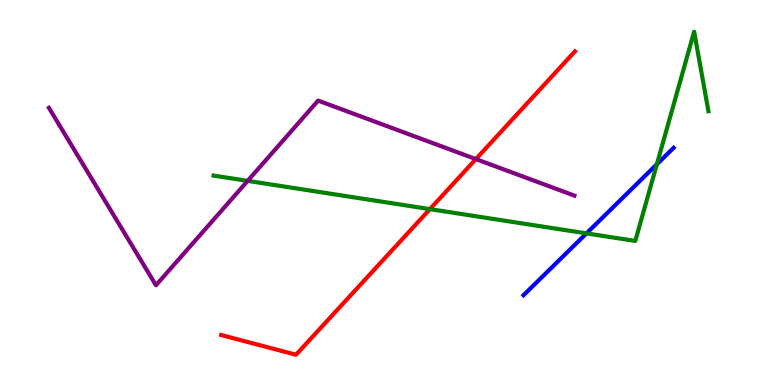[{'lines': ['blue', 'red'], 'intersections': []}, {'lines': ['green', 'red'], 'intersections': [{'x': 5.55, 'y': 4.57}]}, {'lines': ['purple', 'red'], 'intersections': [{'x': 6.14, 'y': 5.87}]}, {'lines': ['blue', 'green'], 'intersections': [{'x': 7.57, 'y': 3.94}, {'x': 8.48, 'y': 5.73}]}, {'lines': ['blue', 'purple'], 'intersections': []}, {'lines': ['green', 'purple'], 'intersections': [{'x': 3.2, 'y': 5.3}]}]